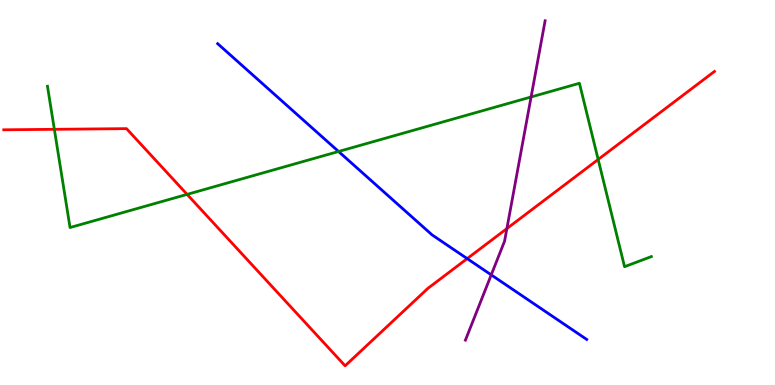[{'lines': ['blue', 'red'], 'intersections': [{'x': 6.03, 'y': 3.28}]}, {'lines': ['green', 'red'], 'intersections': [{'x': 0.701, 'y': 6.64}, {'x': 2.41, 'y': 4.95}, {'x': 7.72, 'y': 5.86}]}, {'lines': ['purple', 'red'], 'intersections': [{'x': 6.54, 'y': 4.06}]}, {'lines': ['blue', 'green'], 'intersections': [{'x': 4.37, 'y': 6.07}]}, {'lines': ['blue', 'purple'], 'intersections': [{'x': 6.34, 'y': 2.86}]}, {'lines': ['green', 'purple'], 'intersections': [{'x': 6.85, 'y': 7.48}]}]